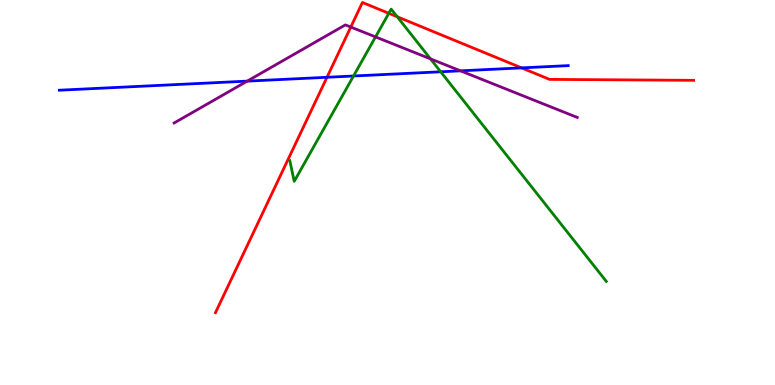[{'lines': ['blue', 'red'], 'intersections': [{'x': 4.22, 'y': 7.99}, {'x': 6.73, 'y': 8.24}]}, {'lines': ['green', 'red'], 'intersections': [{'x': 5.02, 'y': 9.65}, {'x': 5.13, 'y': 9.56}]}, {'lines': ['purple', 'red'], 'intersections': [{'x': 4.53, 'y': 9.3}]}, {'lines': ['blue', 'green'], 'intersections': [{'x': 4.56, 'y': 8.03}, {'x': 5.69, 'y': 8.14}]}, {'lines': ['blue', 'purple'], 'intersections': [{'x': 3.19, 'y': 7.89}, {'x': 5.94, 'y': 8.16}]}, {'lines': ['green', 'purple'], 'intersections': [{'x': 4.85, 'y': 9.04}, {'x': 5.55, 'y': 8.47}]}]